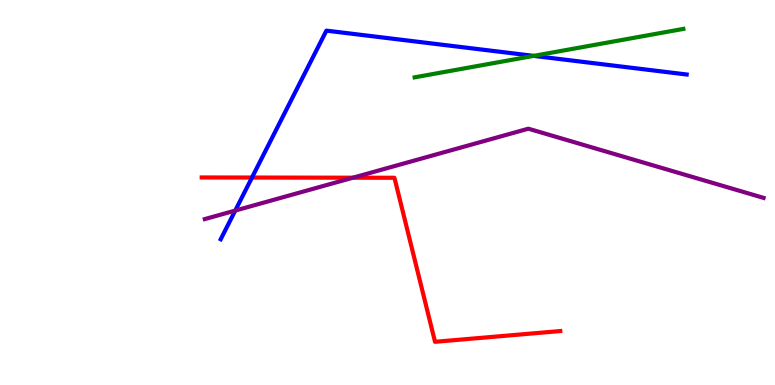[{'lines': ['blue', 'red'], 'intersections': [{'x': 3.25, 'y': 5.39}]}, {'lines': ['green', 'red'], 'intersections': []}, {'lines': ['purple', 'red'], 'intersections': [{'x': 4.55, 'y': 5.38}]}, {'lines': ['blue', 'green'], 'intersections': [{'x': 6.89, 'y': 8.55}]}, {'lines': ['blue', 'purple'], 'intersections': [{'x': 3.04, 'y': 4.53}]}, {'lines': ['green', 'purple'], 'intersections': []}]